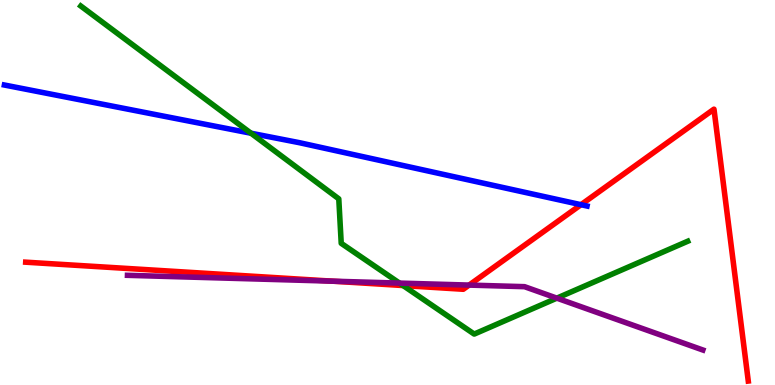[{'lines': ['blue', 'red'], 'intersections': [{'x': 7.5, 'y': 4.68}]}, {'lines': ['green', 'red'], 'intersections': [{'x': 5.2, 'y': 2.58}]}, {'lines': ['purple', 'red'], 'intersections': [{'x': 4.29, 'y': 2.7}, {'x': 6.05, 'y': 2.6}]}, {'lines': ['blue', 'green'], 'intersections': [{'x': 3.24, 'y': 6.54}]}, {'lines': ['blue', 'purple'], 'intersections': []}, {'lines': ['green', 'purple'], 'intersections': [{'x': 5.15, 'y': 2.65}, {'x': 7.18, 'y': 2.26}]}]